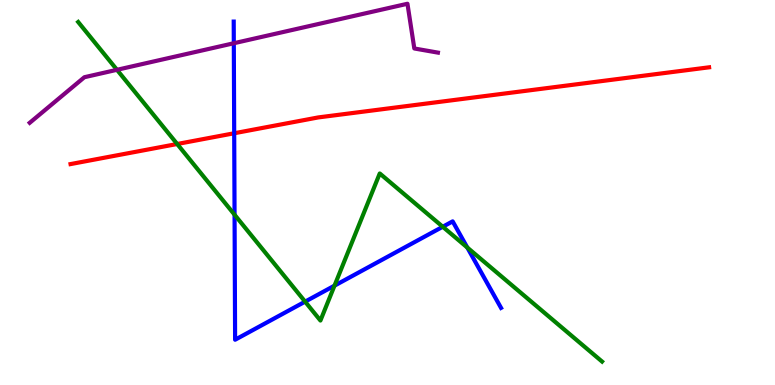[{'lines': ['blue', 'red'], 'intersections': [{'x': 3.02, 'y': 6.54}]}, {'lines': ['green', 'red'], 'intersections': [{'x': 2.29, 'y': 6.26}]}, {'lines': ['purple', 'red'], 'intersections': []}, {'lines': ['blue', 'green'], 'intersections': [{'x': 3.03, 'y': 4.42}, {'x': 3.94, 'y': 2.16}, {'x': 4.32, 'y': 2.58}, {'x': 5.71, 'y': 4.11}, {'x': 6.03, 'y': 3.57}]}, {'lines': ['blue', 'purple'], 'intersections': [{'x': 3.02, 'y': 8.88}]}, {'lines': ['green', 'purple'], 'intersections': [{'x': 1.51, 'y': 8.19}]}]